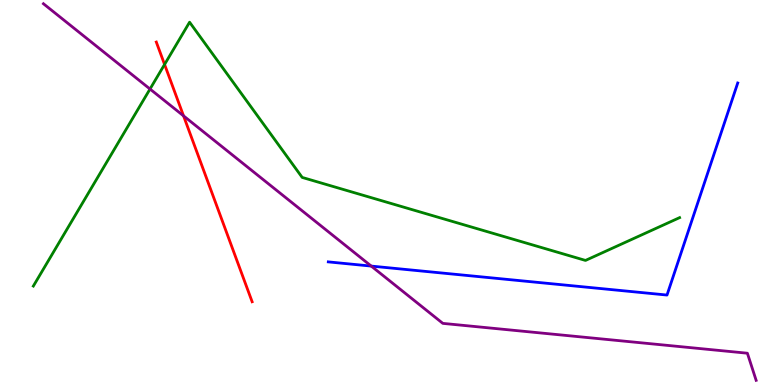[{'lines': ['blue', 'red'], 'intersections': []}, {'lines': ['green', 'red'], 'intersections': [{'x': 2.12, 'y': 8.33}]}, {'lines': ['purple', 'red'], 'intersections': [{'x': 2.37, 'y': 6.99}]}, {'lines': ['blue', 'green'], 'intersections': []}, {'lines': ['blue', 'purple'], 'intersections': [{'x': 4.79, 'y': 3.09}]}, {'lines': ['green', 'purple'], 'intersections': [{'x': 1.94, 'y': 7.69}]}]